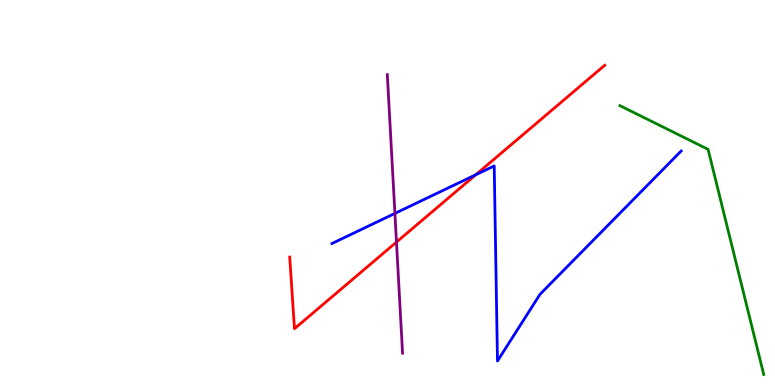[{'lines': ['blue', 'red'], 'intersections': [{'x': 6.14, 'y': 5.46}]}, {'lines': ['green', 'red'], 'intersections': []}, {'lines': ['purple', 'red'], 'intersections': [{'x': 5.12, 'y': 3.71}]}, {'lines': ['blue', 'green'], 'intersections': []}, {'lines': ['blue', 'purple'], 'intersections': [{'x': 5.1, 'y': 4.46}]}, {'lines': ['green', 'purple'], 'intersections': []}]